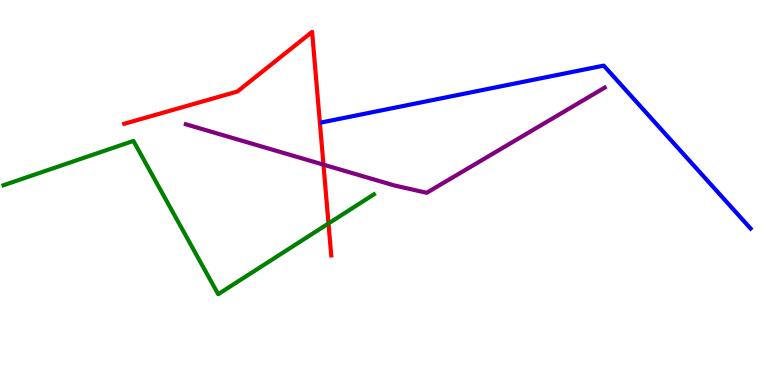[{'lines': ['blue', 'red'], 'intersections': []}, {'lines': ['green', 'red'], 'intersections': [{'x': 4.24, 'y': 4.2}]}, {'lines': ['purple', 'red'], 'intersections': [{'x': 4.17, 'y': 5.72}]}, {'lines': ['blue', 'green'], 'intersections': []}, {'lines': ['blue', 'purple'], 'intersections': []}, {'lines': ['green', 'purple'], 'intersections': []}]